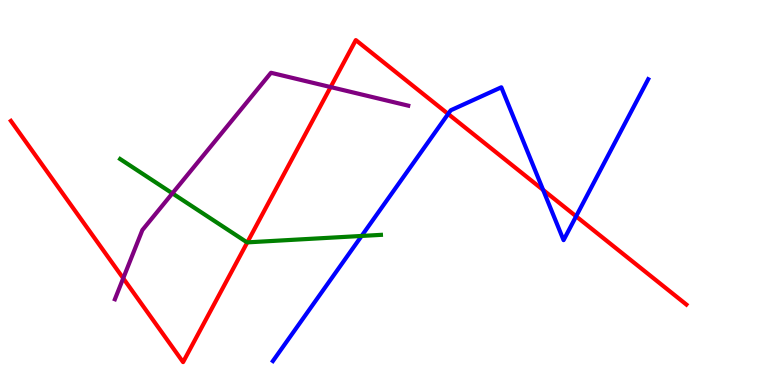[{'lines': ['blue', 'red'], 'intersections': [{'x': 5.78, 'y': 7.04}, {'x': 7.01, 'y': 5.07}, {'x': 7.43, 'y': 4.38}]}, {'lines': ['green', 'red'], 'intersections': [{'x': 3.19, 'y': 3.7}]}, {'lines': ['purple', 'red'], 'intersections': [{'x': 1.59, 'y': 2.77}, {'x': 4.27, 'y': 7.74}]}, {'lines': ['blue', 'green'], 'intersections': [{'x': 4.67, 'y': 3.87}]}, {'lines': ['blue', 'purple'], 'intersections': []}, {'lines': ['green', 'purple'], 'intersections': [{'x': 2.22, 'y': 4.98}]}]